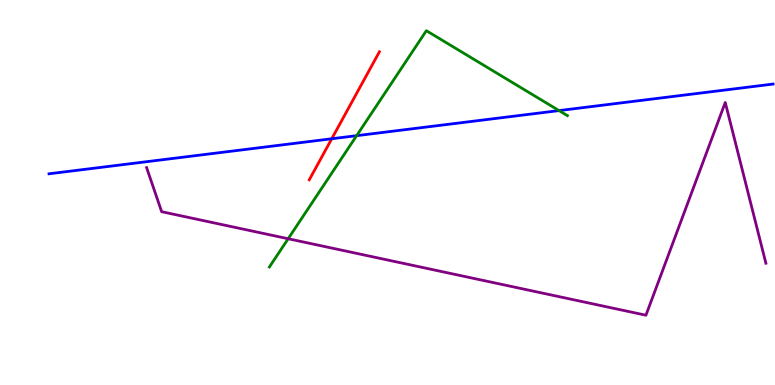[{'lines': ['blue', 'red'], 'intersections': [{'x': 4.28, 'y': 6.4}]}, {'lines': ['green', 'red'], 'intersections': []}, {'lines': ['purple', 'red'], 'intersections': []}, {'lines': ['blue', 'green'], 'intersections': [{'x': 4.6, 'y': 6.48}, {'x': 7.21, 'y': 7.13}]}, {'lines': ['blue', 'purple'], 'intersections': []}, {'lines': ['green', 'purple'], 'intersections': [{'x': 3.72, 'y': 3.8}]}]